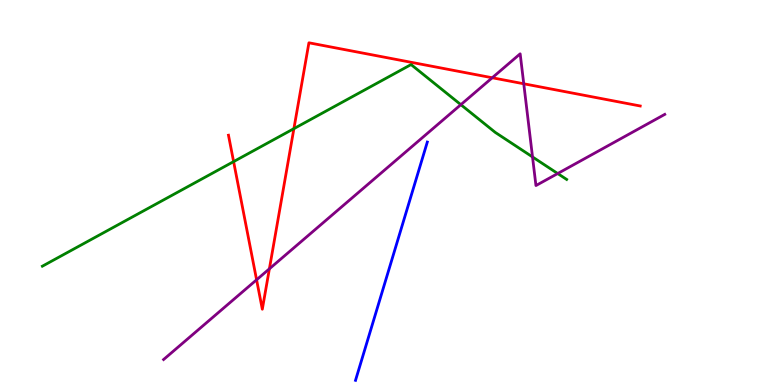[{'lines': ['blue', 'red'], 'intersections': []}, {'lines': ['green', 'red'], 'intersections': [{'x': 3.01, 'y': 5.8}, {'x': 3.79, 'y': 6.66}]}, {'lines': ['purple', 'red'], 'intersections': [{'x': 3.31, 'y': 2.73}, {'x': 3.48, 'y': 3.02}, {'x': 6.35, 'y': 7.98}, {'x': 6.76, 'y': 7.82}]}, {'lines': ['blue', 'green'], 'intersections': []}, {'lines': ['blue', 'purple'], 'intersections': []}, {'lines': ['green', 'purple'], 'intersections': [{'x': 5.95, 'y': 7.28}, {'x': 6.87, 'y': 5.92}, {'x': 7.2, 'y': 5.49}]}]